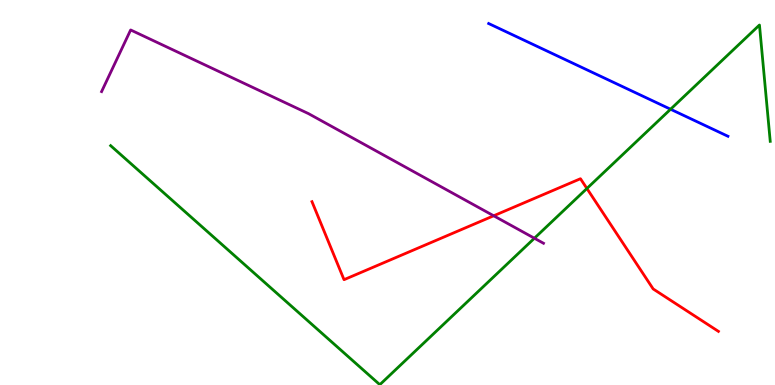[{'lines': ['blue', 'red'], 'intersections': []}, {'lines': ['green', 'red'], 'intersections': [{'x': 7.57, 'y': 5.1}]}, {'lines': ['purple', 'red'], 'intersections': [{'x': 6.37, 'y': 4.4}]}, {'lines': ['blue', 'green'], 'intersections': [{'x': 8.65, 'y': 7.16}]}, {'lines': ['blue', 'purple'], 'intersections': []}, {'lines': ['green', 'purple'], 'intersections': [{'x': 6.9, 'y': 3.81}]}]